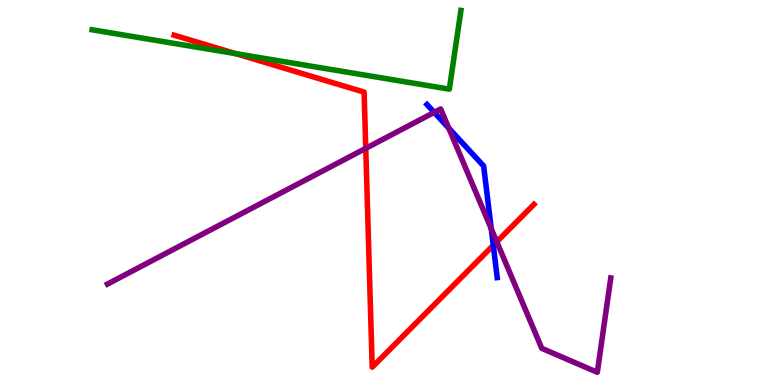[{'lines': ['blue', 'red'], 'intersections': [{'x': 6.36, 'y': 3.63}]}, {'lines': ['green', 'red'], 'intersections': [{'x': 3.04, 'y': 8.61}]}, {'lines': ['purple', 'red'], 'intersections': [{'x': 4.72, 'y': 6.15}, {'x': 6.41, 'y': 3.72}]}, {'lines': ['blue', 'green'], 'intersections': []}, {'lines': ['blue', 'purple'], 'intersections': [{'x': 5.6, 'y': 7.08}, {'x': 5.79, 'y': 6.67}, {'x': 6.34, 'y': 4.06}]}, {'lines': ['green', 'purple'], 'intersections': []}]